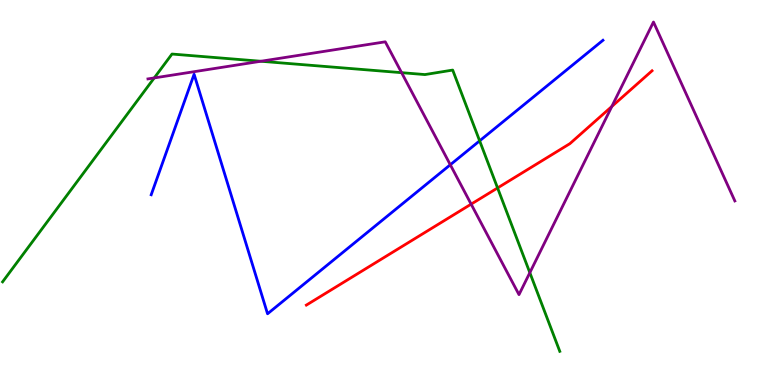[{'lines': ['blue', 'red'], 'intersections': []}, {'lines': ['green', 'red'], 'intersections': [{'x': 6.42, 'y': 5.12}]}, {'lines': ['purple', 'red'], 'intersections': [{'x': 6.08, 'y': 4.7}, {'x': 7.89, 'y': 7.23}]}, {'lines': ['blue', 'green'], 'intersections': [{'x': 6.19, 'y': 6.34}]}, {'lines': ['blue', 'purple'], 'intersections': [{'x': 5.81, 'y': 5.72}]}, {'lines': ['green', 'purple'], 'intersections': [{'x': 1.99, 'y': 7.98}, {'x': 3.37, 'y': 8.41}, {'x': 5.18, 'y': 8.11}, {'x': 6.84, 'y': 2.92}]}]